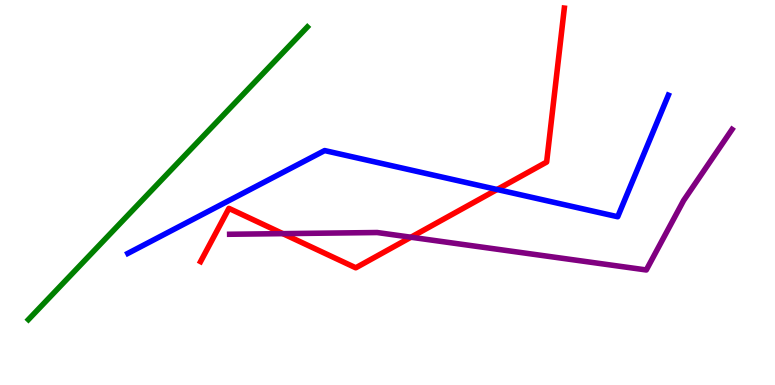[{'lines': ['blue', 'red'], 'intersections': [{'x': 6.41, 'y': 5.08}]}, {'lines': ['green', 'red'], 'intersections': []}, {'lines': ['purple', 'red'], 'intersections': [{'x': 3.65, 'y': 3.93}, {'x': 5.3, 'y': 3.84}]}, {'lines': ['blue', 'green'], 'intersections': []}, {'lines': ['blue', 'purple'], 'intersections': []}, {'lines': ['green', 'purple'], 'intersections': []}]